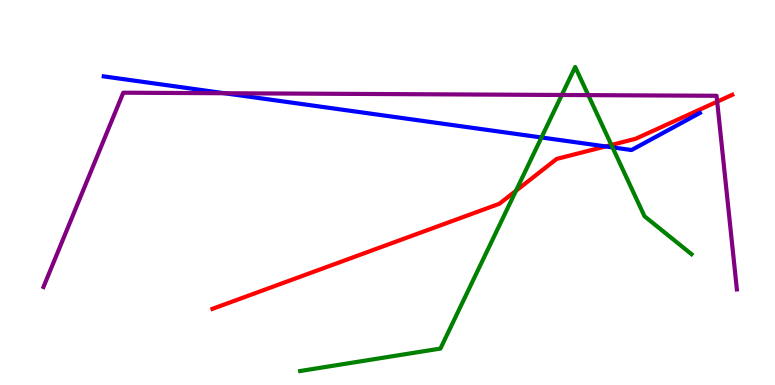[{'lines': ['blue', 'red'], 'intersections': [{'x': 7.81, 'y': 6.2}]}, {'lines': ['green', 'red'], 'intersections': [{'x': 6.66, 'y': 5.04}, {'x': 7.89, 'y': 6.23}]}, {'lines': ['purple', 'red'], 'intersections': [{'x': 9.25, 'y': 7.36}]}, {'lines': ['blue', 'green'], 'intersections': [{'x': 6.99, 'y': 6.43}, {'x': 7.9, 'y': 6.17}]}, {'lines': ['blue', 'purple'], 'intersections': [{'x': 2.9, 'y': 7.58}]}, {'lines': ['green', 'purple'], 'intersections': [{'x': 7.25, 'y': 7.53}, {'x': 7.59, 'y': 7.53}]}]